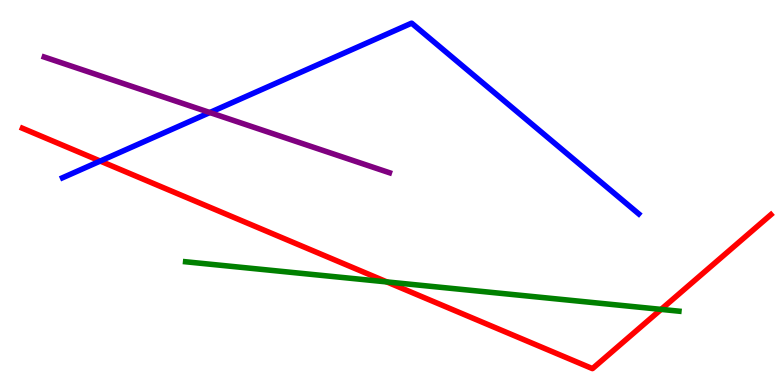[{'lines': ['blue', 'red'], 'intersections': [{'x': 1.29, 'y': 5.82}]}, {'lines': ['green', 'red'], 'intersections': [{'x': 4.99, 'y': 2.68}, {'x': 8.53, 'y': 1.96}]}, {'lines': ['purple', 'red'], 'intersections': []}, {'lines': ['blue', 'green'], 'intersections': []}, {'lines': ['blue', 'purple'], 'intersections': [{'x': 2.71, 'y': 7.08}]}, {'lines': ['green', 'purple'], 'intersections': []}]